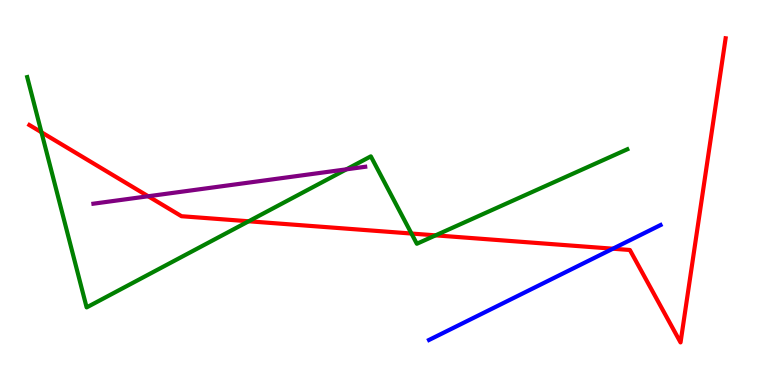[{'lines': ['blue', 'red'], 'intersections': [{'x': 7.91, 'y': 3.54}]}, {'lines': ['green', 'red'], 'intersections': [{'x': 0.535, 'y': 6.56}, {'x': 3.21, 'y': 4.25}, {'x': 5.31, 'y': 3.93}, {'x': 5.62, 'y': 3.89}]}, {'lines': ['purple', 'red'], 'intersections': [{'x': 1.91, 'y': 4.9}]}, {'lines': ['blue', 'green'], 'intersections': []}, {'lines': ['blue', 'purple'], 'intersections': []}, {'lines': ['green', 'purple'], 'intersections': [{'x': 4.47, 'y': 5.6}]}]